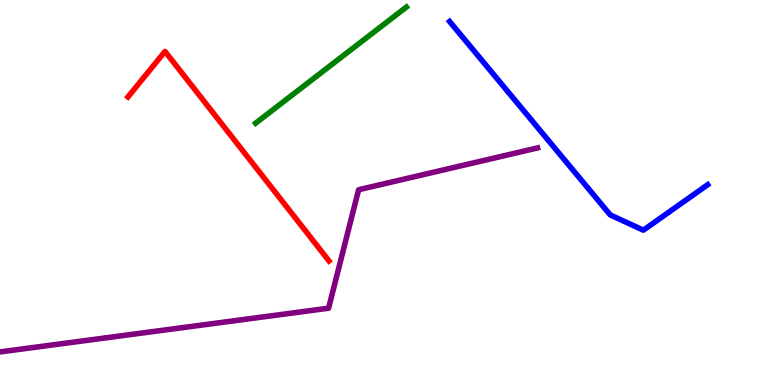[{'lines': ['blue', 'red'], 'intersections': []}, {'lines': ['green', 'red'], 'intersections': []}, {'lines': ['purple', 'red'], 'intersections': []}, {'lines': ['blue', 'green'], 'intersections': []}, {'lines': ['blue', 'purple'], 'intersections': []}, {'lines': ['green', 'purple'], 'intersections': []}]